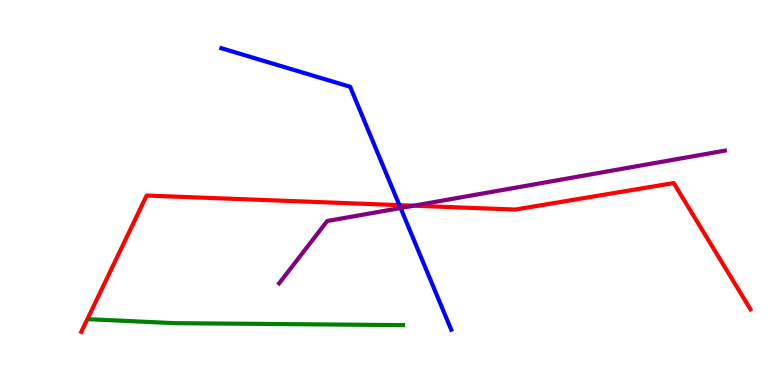[{'lines': ['blue', 'red'], 'intersections': [{'x': 5.15, 'y': 4.67}]}, {'lines': ['green', 'red'], 'intersections': []}, {'lines': ['purple', 'red'], 'intersections': [{'x': 5.34, 'y': 4.66}]}, {'lines': ['blue', 'green'], 'intersections': []}, {'lines': ['blue', 'purple'], 'intersections': [{'x': 5.17, 'y': 4.6}]}, {'lines': ['green', 'purple'], 'intersections': []}]